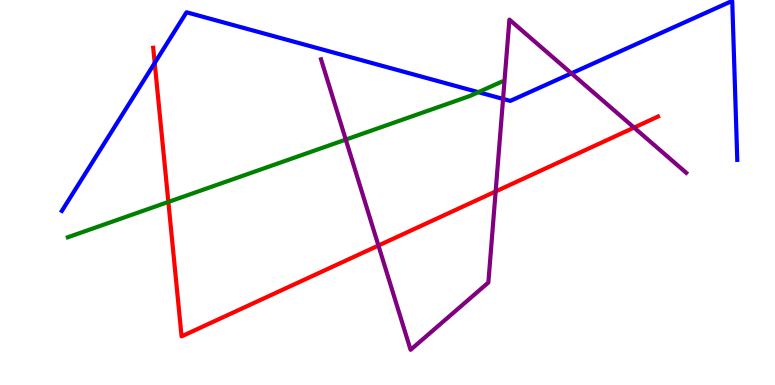[{'lines': ['blue', 'red'], 'intersections': [{'x': 2.0, 'y': 8.36}]}, {'lines': ['green', 'red'], 'intersections': [{'x': 2.17, 'y': 4.75}]}, {'lines': ['purple', 'red'], 'intersections': [{'x': 4.88, 'y': 3.62}, {'x': 6.4, 'y': 5.03}, {'x': 8.18, 'y': 6.69}]}, {'lines': ['blue', 'green'], 'intersections': [{'x': 6.17, 'y': 7.61}]}, {'lines': ['blue', 'purple'], 'intersections': [{'x': 6.49, 'y': 7.43}, {'x': 7.37, 'y': 8.1}]}, {'lines': ['green', 'purple'], 'intersections': [{'x': 4.46, 'y': 6.37}]}]